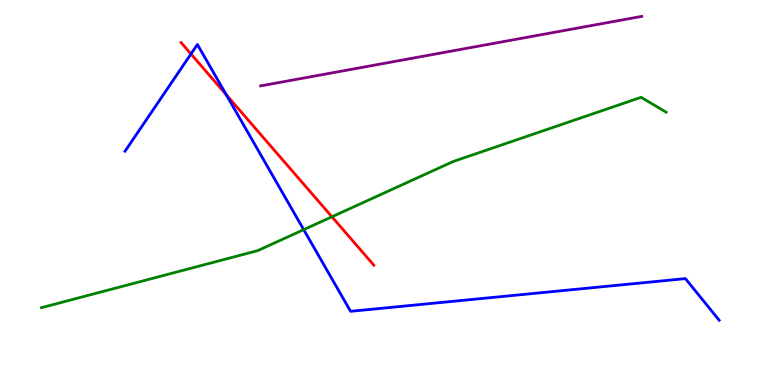[{'lines': ['blue', 'red'], 'intersections': [{'x': 2.46, 'y': 8.6}, {'x': 2.92, 'y': 7.54}]}, {'lines': ['green', 'red'], 'intersections': [{'x': 4.28, 'y': 4.37}]}, {'lines': ['purple', 'red'], 'intersections': []}, {'lines': ['blue', 'green'], 'intersections': [{'x': 3.92, 'y': 4.03}]}, {'lines': ['blue', 'purple'], 'intersections': []}, {'lines': ['green', 'purple'], 'intersections': []}]